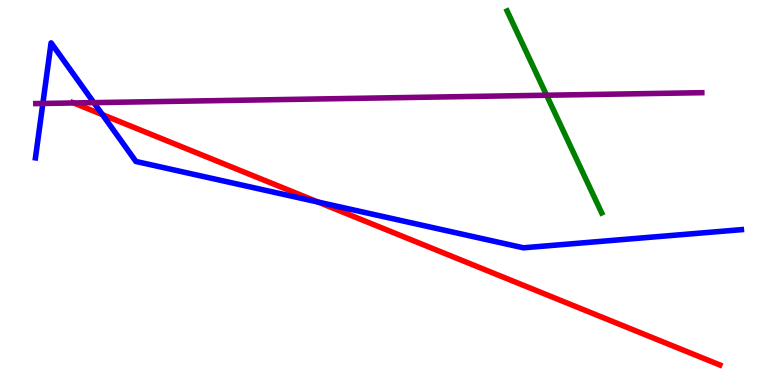[{'lines': ['blue', 'red'], 'intersections': [{'x': 1.32, 'y': 7.02}, {'x': 4.1, 'y': 4.75}]}, {'lines': ['green', 'red'], 'intersections': []}, {'lines': ['purple', 'red'], 'intersections': [{'x': 0.95, 'y': 7.33}]}, {'lines': ['blue', 'green'], 'intersections': []}, {'lines': ['blue', 'purple'], 'intersections': [{'x': 0.553, 'y': 7.31}, {'x': 1.21, 'y': 7.33}]}, {'lines': ['green', 'purple'], 'intersections': [{'x': 7.05, 'y': 7.53}]}]